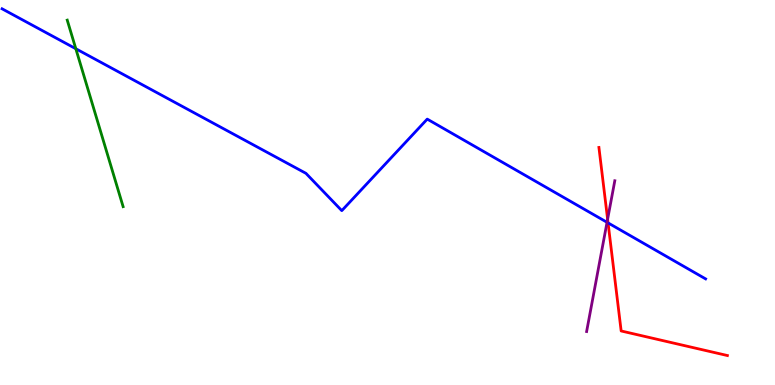[{'lines': ['blue', 'red'], 'intersections': [{'x': 7.85, 'y': 4.21}]}, {'lines': ['green', 'red'], 'intersections': []}, {'lines': ['purple', 'red'], 'intersections': [{'x': 7.84, 'y': 4.31}]}, {'lines': ['blue', 'green'], 'intersections': [{'x': 0.978, 'y': 8.73}]}, {'lines': ['blue', 'purple'], 'intersections': [{'x': 7.83, 'y': 4.23}]}, {'lines': ['green', 'purple'], 'intersections': []}]